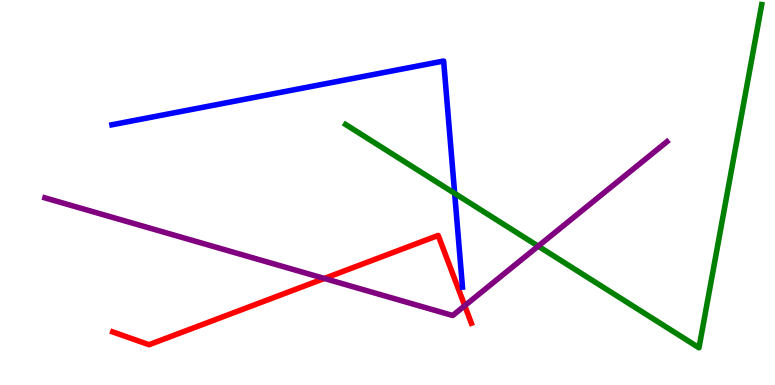[{'lines': ['blue', 'red'], 'intersections': []}, {'lines': ['green', 'red'], 'intersections': []}, {'lines': ['purple', 'red'], 'intersections': [{'x': 4.19, 'y': 2.77}, {'x': 6.0, 'y': 2.06}]}, {'lines': ['blue', 'green'], 'intersections': [{'x': 5.87, 'y': 4.98}]}, {'lines': ['blue', 'purple'], 'intersections': []}, {'lines': ['green', 'purple'], 'intersections': [{'x': 6.94, 'y': 3.61}]}]